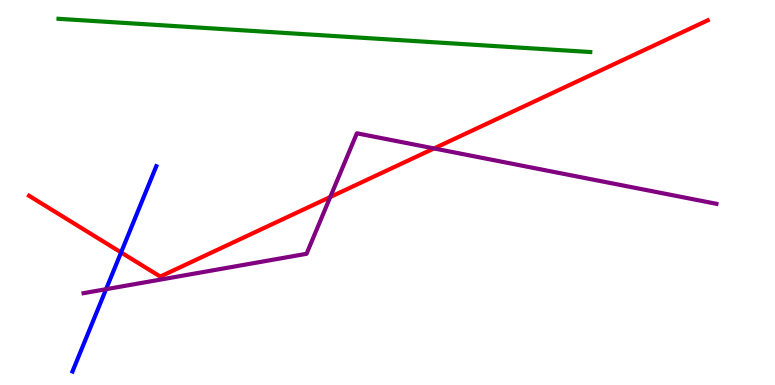[{'lines': ['blue', 'red'], 'intersections': [{'x': 1.56, 'y': 3.44}]}, {'lines': ['green', 'red'], 'intersections': []}, {'lines': ['purple', 'red'], 'intersections': [{'x': 4.26, 'y': 4.88}, {'x': 5.6, 'y': 6.14}]}, {'lines': ['blue', 'green'], 'intersections': []}, {'lines': ['blue', 'purple'], 'intersections': [{'x': 1.37, 'y': 2.49}]}, {'lines': ['green', 'purple'], 'intersections': []}]